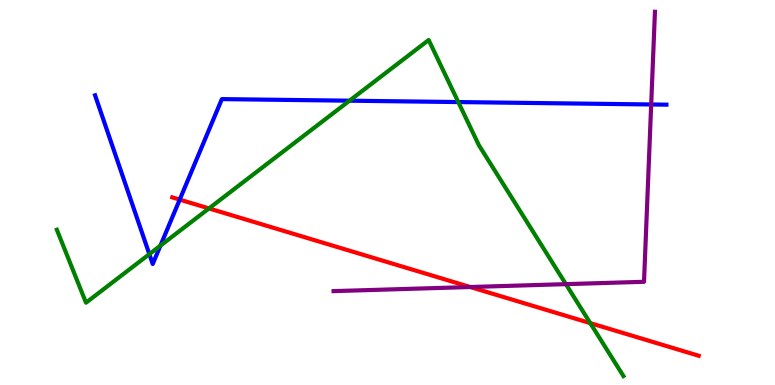[{'lines': ['blue', 'red'], 'intersections': [{'x': 2.32, 'y': 4.82}]}, {'lines': ['green', 'red'], 'intersections': [{'x': 2.7, 'y': 4.59}, {'x': 7.62, 'y': 1.61}]}, {'lines': ['purple', 'red'], 'intersections': [{'x': 6.07, 'y': 2.54}]}, {'lines': ['blue', 'green'], 'intersections': [{'x': 1.93, 'y': 3.4}, {'x': 2.07, 'y': 3.62}, {'x': 4.51, 'y': 7.38}, {'x': 5.91, 'y': 7.35}]}, {'lines': ['blue', 'purple'], 'intersections': [{'x': 8.4, 'y': 7.29}]}, {'lines': ['green', 'purple'], 'intersections': [{'x': 7.3, 'y': 2.62}]}]